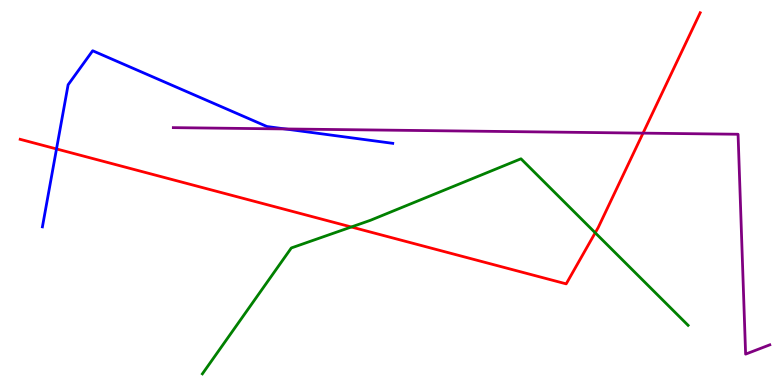[{'lines': ['blue', 'red'], 'intersections': [{'x': 0.729, 'y': 6.13}]}, {'lines': ['green', 'red'], 'intersections': [{'x': 4.53, 'y': 4.1}, {'x': 7.68, 'y': 3.95}]}, {'lines': ['purple', 'red'], 'intersections': [{'x': 8.3, 'y': 6.54}]}, {'lines': ['blue', 'green'], 'intersections': []}, {'lines': ['blue', 'purple'], 'intersections': [{'x': 3.68, 'y': 6.65}]}, {'lines': ['green', 'purple'], 'intersections': []}]